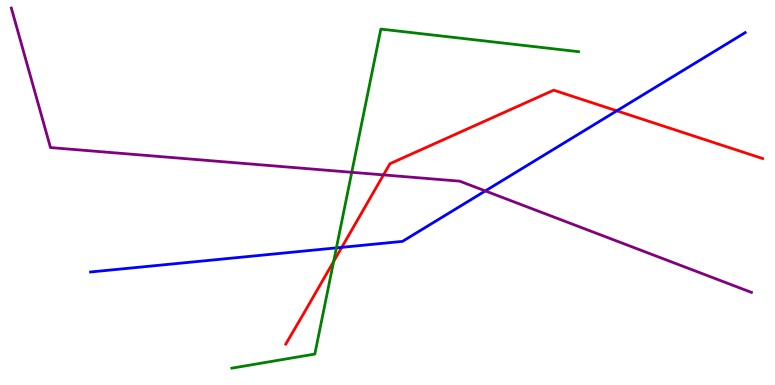[{'lines': ['blue', 'red'], 'intersections': [{'x': 4.41, 'y': 3.58}, {'x': 7.96, 'y': 7.12}]}, {'lines': ['green', 'red'], 'intersections': [{'x': 4.3, 'y': 3.21}]}, {'lines': ['purple', 'red'], 'intersections': [{'x': 4.95, 'y': 5.46}]}, {'lines': ['blue', 'green'], 'intersections': [{'x': 4.34, 'y': 3.56}]}, {'lines': ['blue', 'purple'], 'intersections': [{'x': 6.26, 'y': 5.04}]}, {'lines': ['green', 'purple'], 'intersections': [{'x': 4.54, 'y': 5.52}]}]